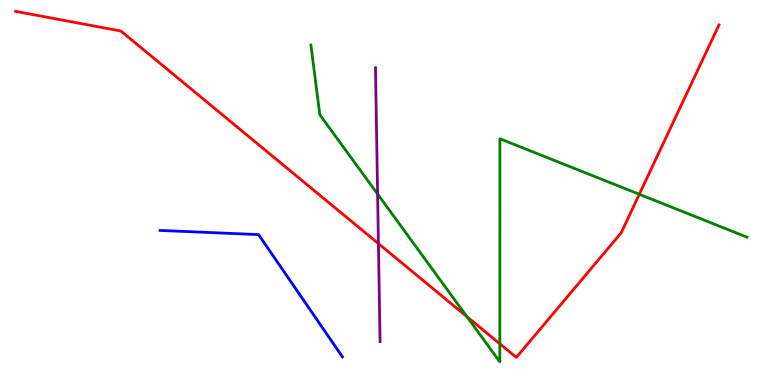[{'lines': ['blue', 'red'], 'intersections': []}, {'lines': ['green', 'red'], 'intersections': [{'x': 6.02, 'y': 1.78}, {'x': 6.45, 'y': 1.07}, {'x': 8.25, 'y': 4.95}]}, {'lines': ['purple', 'red'], 'intersections': [{'x': 4.88, 'y': 3.67}]}, {'lines': ['blue', 'green'], 'intersections': []}, {'lines': ['blue', 'purple'], 'intersections': []}, {'lines': ['green', 'purple'], 'intersections': [{'x': 4.87, 'y': 4.96}]}]